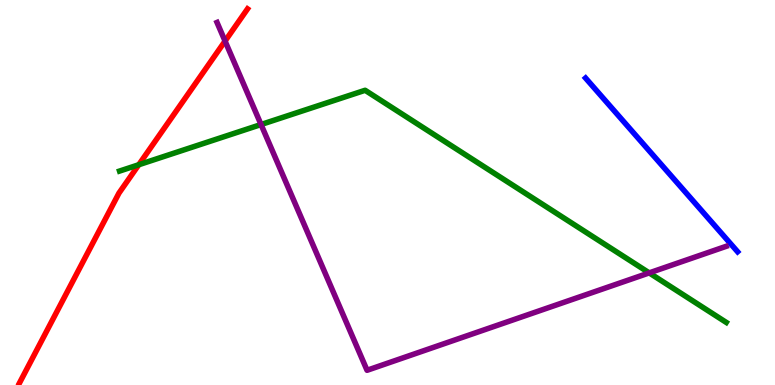[{'lines': ['blue', 'red'], 'intersections': []}, {'lines': ['green', 'red'], 'intersections': [{'x': 1.79, 'y': 5.72}]}, {'lines': ['purple', 'red'], 'intersections': [{'x': 2.9, 'y': 8.93}]}, {'lines': ['blue', 'green'], 'intersections': []}, {'lines': ['blue', 'purple'], 'intersections': []}, {'lines': ['green', 'purple'], 'intersections': [{'x': 3.37, 'y': 6.77}, {'x': 8.38, 'y': 2.91}]}]